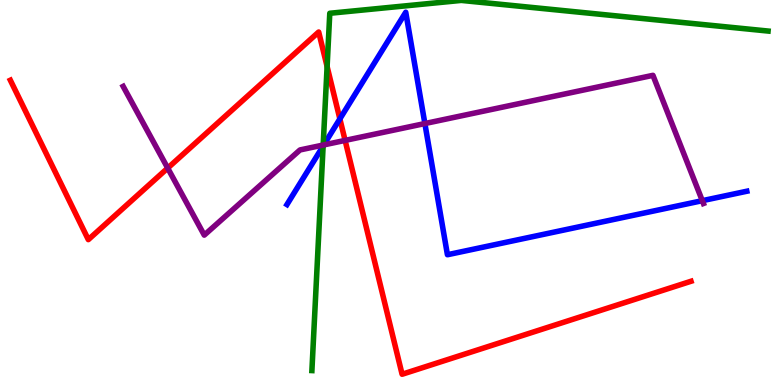[{'lines': ['blue', 'red'], 'intersections': [{'x': 4.39, 'y': 6.91}]}, {'lines': ['green', 'red'], 'intersections': [{'x': 4.22, 'y': 8.27}]}, {'lines': ['purple', 'red'], 'intersections': [{'x': 2.16, 'y': 5.63}, {'x': 4.45, 'y': 6.35}]}, {'lines': ['blue', 'green'], 'intersections': [{'x': 4.17, 'y': 6.21}]}, {'lines': ['blue', 'purple'], 'intersections': [{'x': 4.18, 'y': 6.24}, {'x': 5.48, 'y': 6.79}, {'x': 9.06, 'y': 4.79}]}, {'lines': ['green', 'purple'], 'intersections': [{'x': 4.17, 'y': 6.23}]}]